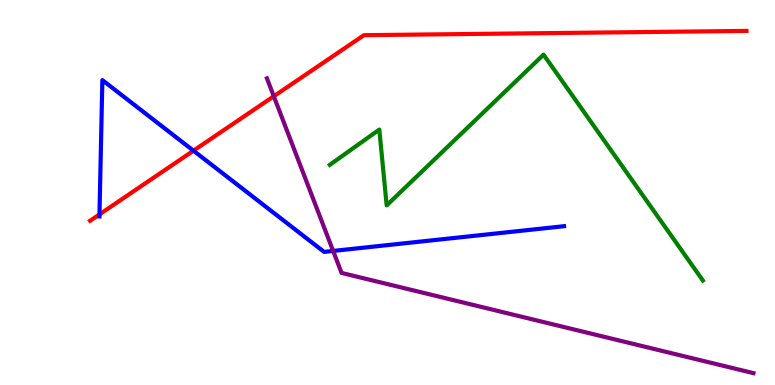[{'lines': ['blue', 'red'], 'intersections': [{'x': 1.28, 'y': 4.43}, {'x': 2.5, 'y': 6.09}]}, {'lines': ['green', 'red'], 'intersections': []}, {'lines': ['purple', 'red'], 'intersections': [{'x': 3.53, 'y': 7.5}]}, {'lines': ['blue', 'green'], 'intersections': []}, {'lines': ['blue', 'purple'], 'intersections': [{'x': 4.3, 'y': 3.48}]}, {'lines': ['green', 'purple'], 'intersections': []}]